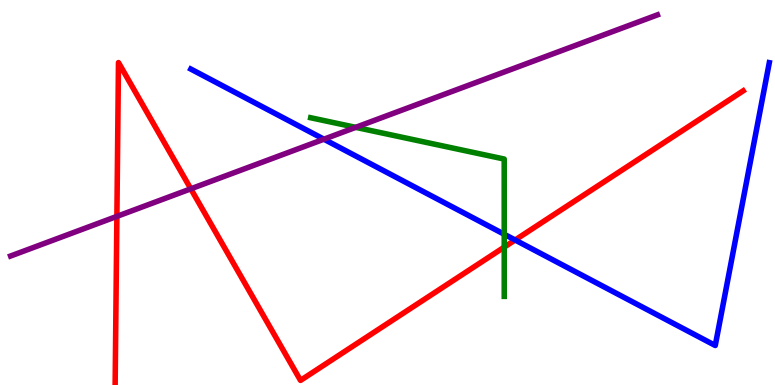[{'lines': ['blue', 'red'], 'intersections': [{'x': 6.65, 'y': 3.77}]}, {'lines': ['green', 'red'], 'intersections': [{'x': 6.51, 'y': 3.58}]}, {'lines': ['purple', 'red'], 'intersections': [{'x': 1.51, 'y': 4.38}, {'x': 2.46, 'y': 5.1}]}, {'lines': ['blue', 'green'], 'intersections': [{'x': 6.51, 'y': 3.92}]}, {'lines': ['blue', 'purple'], 'intersections': [{'x': 4.18, 'y': 6.38}]}, {'lines': ['green', 'purple'], 'intersections': [{'x': 4.59, 'y': 6.69}]}]